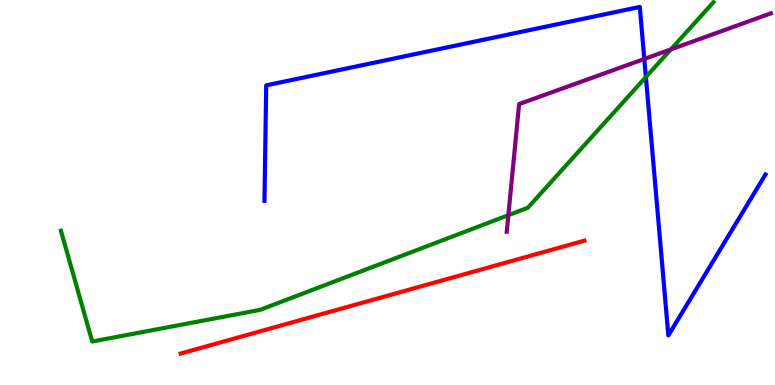[{'lines': ['blue', 'red'], 'intersections': []}, {'lines': ['green', 'red'], 'intersections': []}, {'lines': ['purple', 'red'], 'intersections': []}, {'lines': ['blue', 'green'], 'intersections': [{'x': 8.33, 'y': 8.0}]}, {'lines': ['blue', 'purple'], 'intersections': [{'x': 8.31, 'y': 8.47}]}, {'lines': ['green', 'purple'], 'intersections': [{'x': 6.56, 'y': 4.41}, {'x': 8.66, 'y': 8.72}]}]